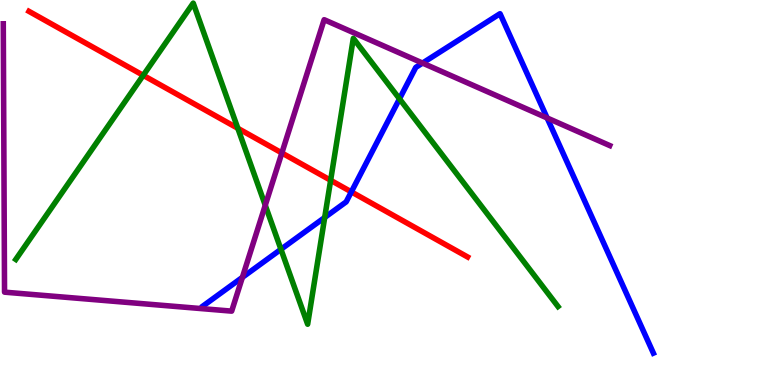[{'lines': ['blue', 'red'], 'intersections': [{'x': 4.53, 'y': 5.02}]}, {'lines': ['green', 'red'], 'intersections': [{'x': 1.85, 'y': 8.04}, {'x': 3.07, 'y': 6.67}, {'x': 4.27, 'y': 5.32}]}, {'lines': ['purple', 'red'], 'intersections': [{'x': 3.64, 'y': 6.03}]}, {'lines': ['blue', 'green'], 'intersections': [{'x': 3.63, 'y': 3.52}, {'x': 4.19, 'y': 4.35}, {'x': 5.15, 'y': 7.43}]}, {'lines': ['blue', 'purple'], 'intersections': [{'x': 3.13, 'y': 2.8}, {'x': 5.45, 'y': 8.36}, {'x': 7.06, 'y': 6.94}]}, {'lines': ['green', 'purple'], 'intersections': [{'x': 3.42, 'y': 4.67}]}]